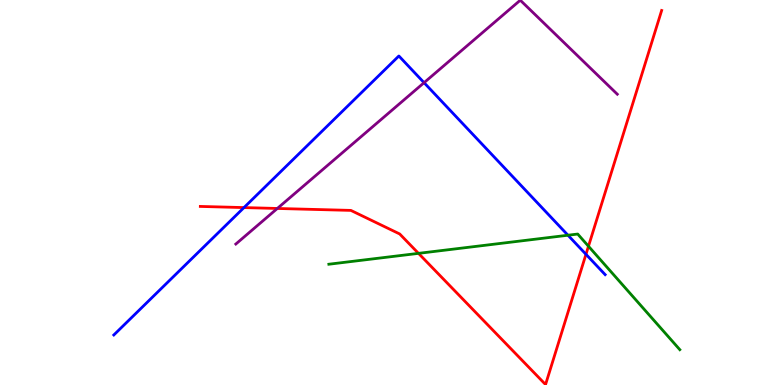[{'lines': ['blue', 'red'], 'intersections': [{'x': 3.15, 'y': 4.61}, {'x': 7.56, 'y': 3.39}]}, {'lines': ['green', 'red'], 'intersections': [{'x': 5.4, 'y': 3.42}, {'x': 7.59, 'y': 3.6}]}, {'lines': ['purple', 'red'], 'intersections': [{'x': 3.58, 'y': 4.59}]}, {'lines': ['blue', 'green'], 'intersections': [{'x': 7.33, 'y': 3.89}]}, {'lines': ['blue', 'purple'], 'intersections': [{'x': 5.47, 'y': 7.85}]}, {'lines': ['green', 'purple'], 'intersections': []}]